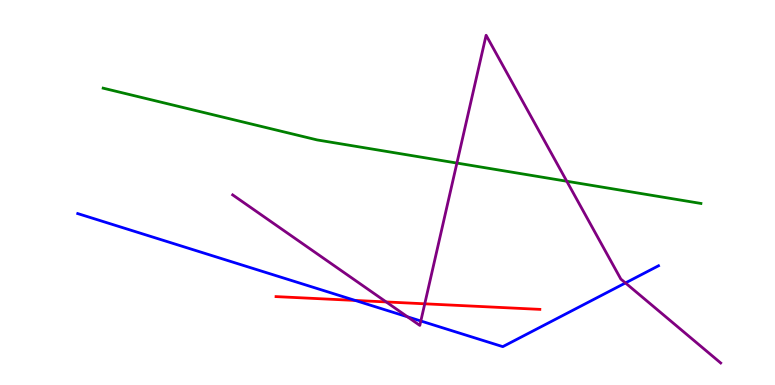[{'lines': ['blue', 'red'], 'intersections': [{'x': 4.58, 'y': 2.2}]}, {'lines': ['green', 'red'], 'intersections': []}, {'lines': ['purple', 'red'], 'intersections': [{'x': 4.98, 'y': 2.16}, {'x': 5.48, 'y': 2.11}]}, {'lines': ['blue', 'green'], 'intersections': []}, {'lines': ['blue', 'purple'], 'intersections': [{'x': 5.26, 'y': 1.77}, {'x': 5.43, 'y': 1.66}, {'x': 8.07, 'y': 2.65}]}, {'lines': ['green', 'purple'], 'intersections': [{'x': 5.9, 'y': 5.76}, {'x': 7.31, 'y': 5.29}]}]